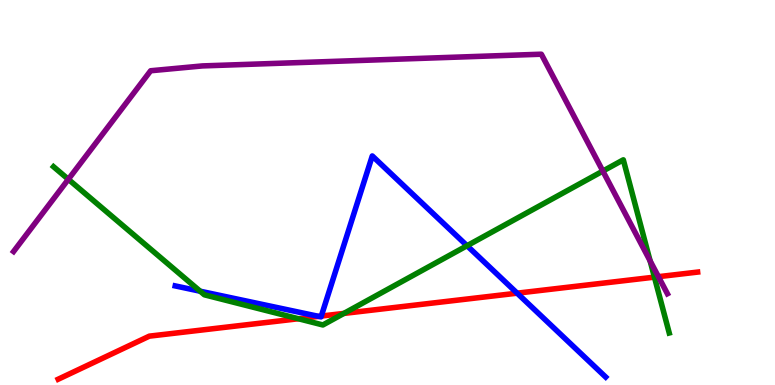[{'lines': ['blue', 'red'], 'intersections': [{'x': 4.11, 'y': 1.78}, {'x': 4.15, 'y': 1.79}, {'x': 6.67, 'y': 2.39}]}, {'lines': ['green', 'red'], 'intersections': [{'x': 3.85, 'y': 1.72}, {'x': 4.44, 'y': 1.86}, {'x': 8.44, 'y': 2.8}]}, {'lines': ['purple', 'red'], 'intersections': [{'x': 8.5, 'y': 2.81}]}, {'lines': ['blue', 'green'], 'intersections': [{'x': 2.58, 'y': 2.44}, {'x': 6.03, 'y': 3.62}]}, {'lines': ['blue', 'purple'], 'intersections': []}, {'lines': ['green', 'purple'], 'intersections': [{'x': 0.882, 'y': 5.34}, {'x': 7.78, 'y': 5.56}, {'x': 8.39, 'y': 3.22}]}]